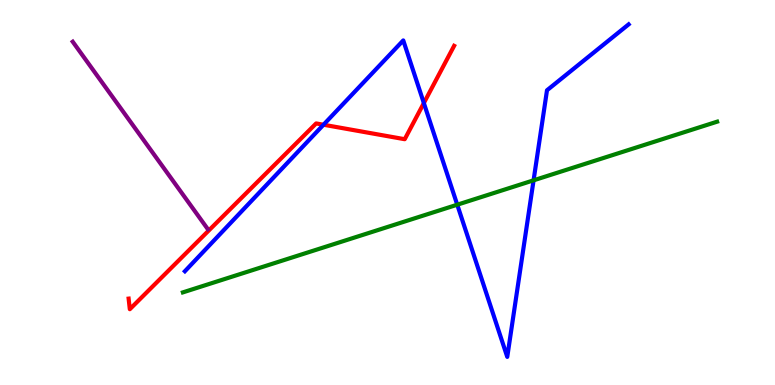[{'lines': ['blue', 'red'], 'intersections': [{'x': 4.17, 'y': 6.76}, {'x': 5.47, 'y': 7.32}]}, {'lines': ['green', 'red'], 'intersections': []}, {'lines': ['purple', 'red'], 'intersections': []}, {'lines': ['blue', 'green'], 'intersections': [{'x': 5.9, 'y': 4.68}, {'x': 6.88, 'y': 5.32}]}, {'lines': ['blue', 'purple'], 'intersections': []}, {'lines': ['green', 'purple'], 'intersections': []}]